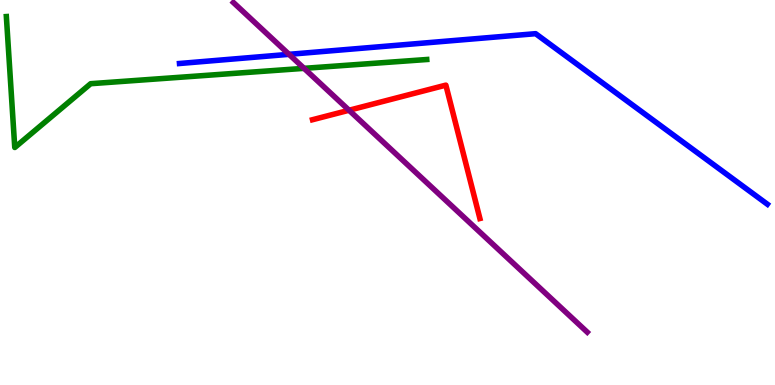[{'lines': ['blue', 'red'], 'intersections': []}, {'lines': ['green', 'red'], 'intersections': []}, {'lines': ['purple', 'red'], 'intersections': [{'x': 4.5, 'y': 7.14}]}, {'lines': ['blue', 'green'], 'intersections': []}, {'lines': ['blue', 'purple'], 'intersections': [{'x': 3.73, 'y': 8.59}]}, {'lines': ['green', 'purple'], 'intersections': [{'x': 3.92, 'y': 8.22}]}]